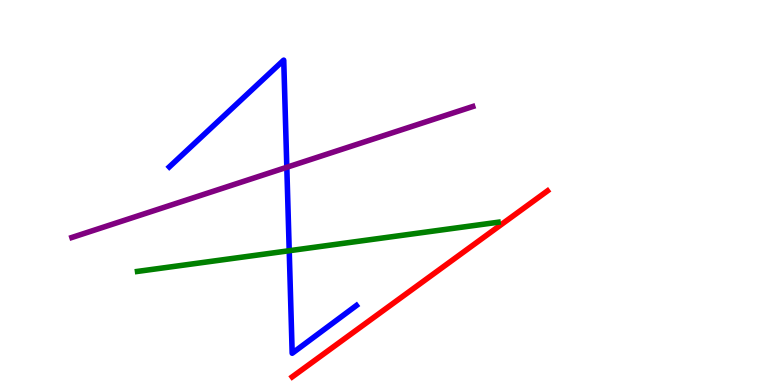[{'lines': ['blue', 'red'], 'intersections': []}, {'lines': ['green', 'red'], 'intersections': []}, {'lines': ['purple', 'red'], 'intersections': []}, {'lines': ['blue', 'green'], 'intersections': [{'x': 3.73, 'y': 3.49}]}, {'lines': ['blue', 'purple'], 'intersections': [{'x': 3.7, 'y': 5.66}]}, {'lines': ['green', 'purple'], 'intersections': []}]